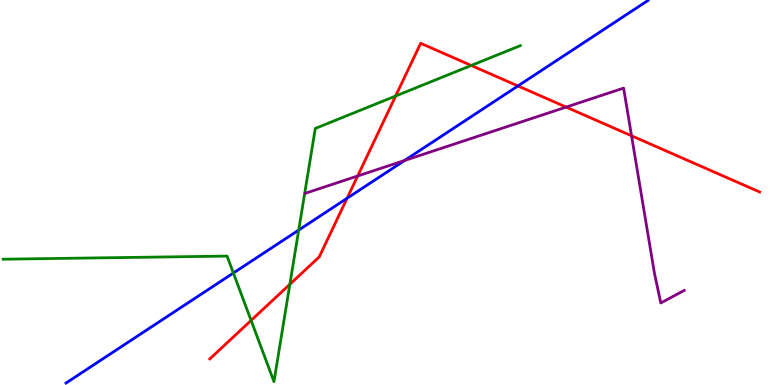[{'lines': ['blue', 'red'], 'intersections': [{'x': 4.48, 'y': 4.85}, {'x': 6.68, 'y': 7.77}]}, {'lines': ['green', 'red'], 'intersections': [{'x': 3.24, 'y': 1.68}, {'x': 3.74, 'y': 2.62}, {'x': 5.1, 'y': 7.51}, {'x': 6.08, 'y': 8.3}]}, {'lines': ['purple', 'red'], 'intersections': [{'x': 4.61, 'y': 5.43}, {'x': 7.31, 'y': 7.22}, {'x': 8.15, 'y': 6.47}]}, {'lines': ['blue', 'green'], 'intersections': [{'x': 3.01, 'y': 2.91}, {'x': 3.85, 'y': 4.02}]}, {'lines': ['blue', 'purple'], 'intersections': [{'x': 5.22, 'y': 5.83}]}, {'lines': ['green', 'purple'], 'intersections': []}]